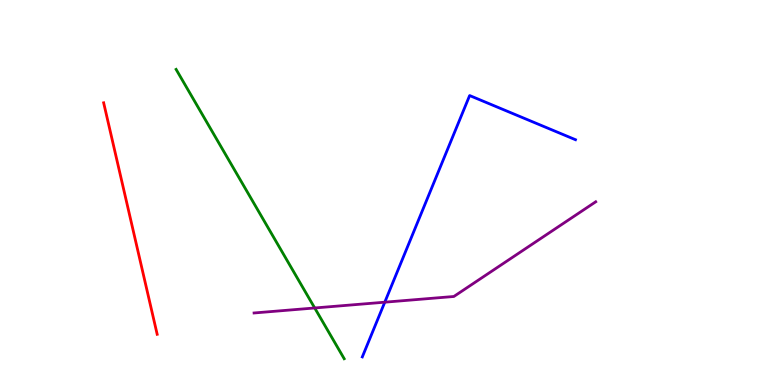[{'lines': ['blue', 'red'], 'intersections': []}, {'lines': ['green', 'red'], 'intersections': []}, {'lines': ['purple', 'red'], 'intersections': []}, {'lines': ['blue', 'green'], 'intersections': []}, {'lines': ['blue', 'purple'], 'intersections': [{'x': 4.96, 'y': 2.15}]}, {'lines': ['green', 'purple'], 'intersections': [{'x': 4.06, 'y': 2.0}]}]